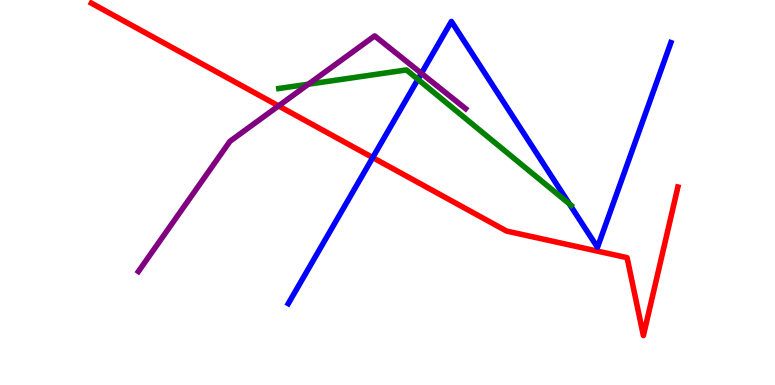[{'lines': ['blue', 'red'], 'intersections': [{'x': 4.81, 'y': 5.91}]}, {'lines': ['green', 'red'], 'intersections': []}, {'lines': ['purple', 'red'], 'intersections': [{'x': 3.59, 'y': 7.25}]}, {'lines': ['blue', 'green'], 'intersections': [{'x': 5.39, 'y': 7.94}, {'x': 7.35, 'y': 4.7}]}, {'lines': ['blue', 'purple'], 'intersections': [{'x': 5.44, 'y': 8.1}]}, {'lines': ['green', 'purple'], 'intersections': [{'x': 3.98, 'y': 7.81}]}]